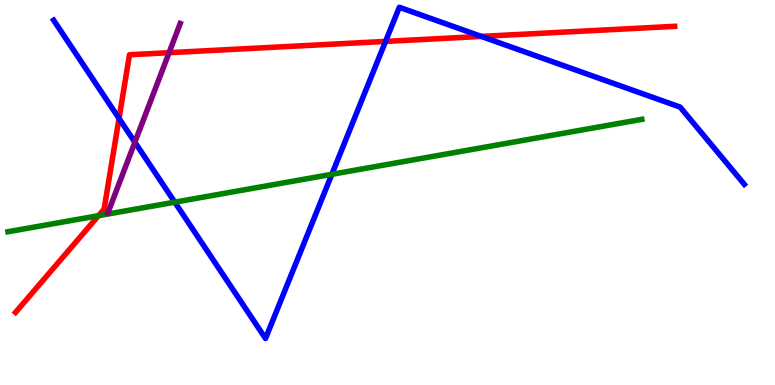[{'lines': ['blue', 'red'], 'intersections': [{'x': 1.54, 'y': 6.92}, {'x': 4.97, 'y': 8.92}, {'x': 6.21, 'y': 9.05}]}, {'lines': ['green', 'red'], 'intersections': [{'x': 1.27, 'y': 4.4}]}, {'lines': ['purple', 'red'], 'intersections': [{'x': 2.18, 'y': 8.63}]}, {'lines': ['blue', 'green'], 'intersections': [{'x': 2.26, 'y': 4.75}, {'x': 4.28, 'y': 5.47}]}, {'lines': ['blue', 'purple'], 'intersections': [{'x': 1.74, 'y': 6.31}]}, {'lines': ['green', 'purple'], 'intersections': []}]